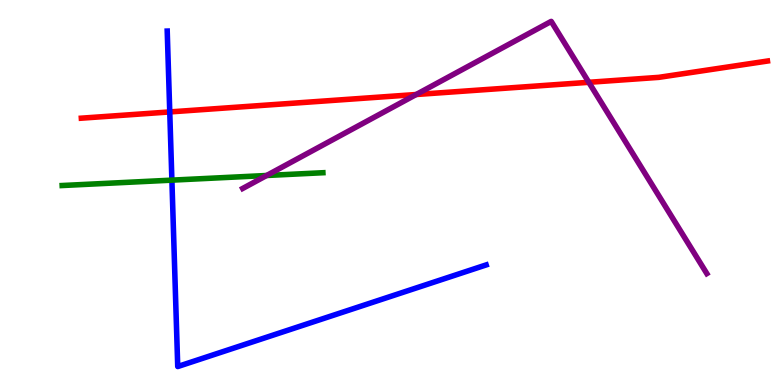[{'lines': ['blue', 'red'], 'intersections': [{'x': 2.19, 'y': 7.09}]}, {'lines': ['green', 'red'], 'intersections': []}, {'lines': ['purple', 'red'], 'intersections': [{'x': 5.37, 'y': 7.55}, {'x': 7.6, 'y': 7.86}]}, {'lines': ['blue', 'green'], 'intersections': [{'x': 2.22, 'y': 5.32}]}, {'lines': ['blue', 'purple'], 'intersections': []}, {'lines': ['green', 'purple'], 'intersections': [{'x': 3.44, 'y': 5.44}]}]